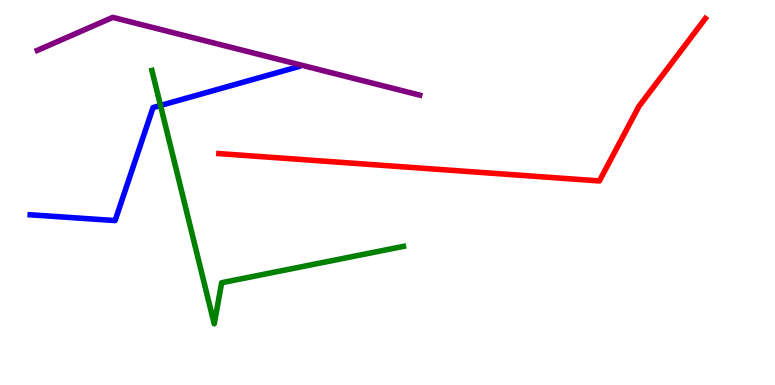[{'lines': ['blue', 'red'], 'intersections': []}, {'lines': ['green', 'red'], 'intersections': []}, {'lines': ['purple', 'red'], 'intersections': []}, {'lines': ['blue', 'green'], 'intersections': [{'x': 2.07, 'y': 7.26}]}, {'lines': ['blue', 'purple'], 'intersections': []}, {'lines': ['green', 'purple'], 'intersections': []}]